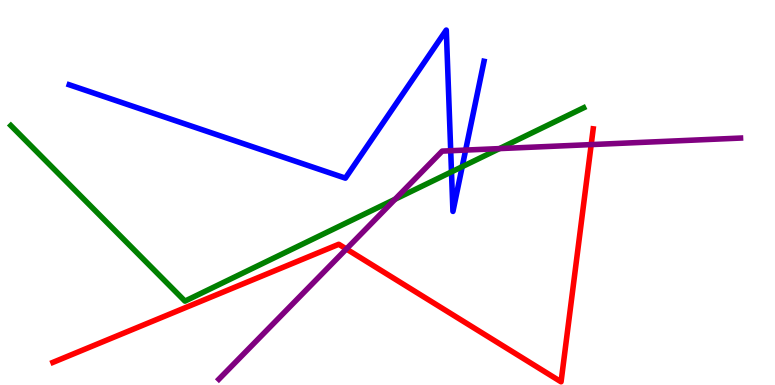[{'lines': ['blue', 'red'], 'intersections': []}, {'lines': ['green', 'red'], 'intersections': []}, {'lines': ['purple', 'red'], 'intersections': [{'x': 4.47, 'y': 3.53}, {'x': 7.63, 'y': 6.24}]}, {'lines': ['blue', 'green'], 'intersections': [{'x': 5.83, 'y': 5.54}, {'x': 5.96, 'y': 5.67}]}, {'lines': ['blue', 'purple'], 'intersections': [{'x': 5.82, 'y': 6.08}, {'x': 6.01, 'y': 6.1}]}, {'lines': ['green', 'purple'], 'intersections': [{'x': 5.1, 'y': 4.83}, {'x': 6.45, 'y': 6.14}]}]